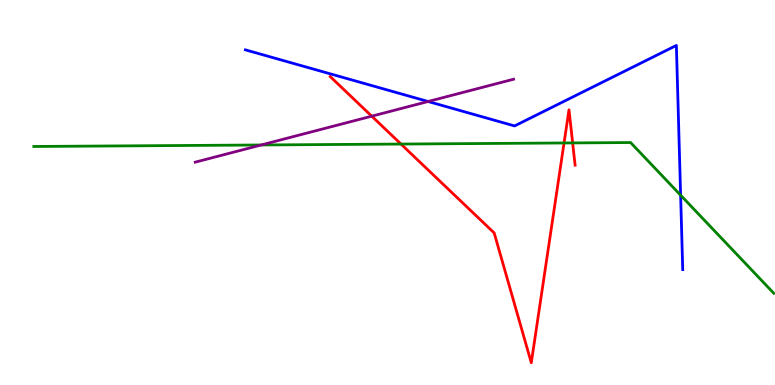[{'lines': ['blue', 'red'], 'intersections': []}, {'lines': ['green', 'red'], 'intersections': [{'x': 5.17, 'y': 6.26}, {'x': 7.28, 'y': 6.29}, {'x': 7.39, 'y': 6.29}]}, {'lines': ['purple', 'red'], 'intersections': [{'x': 4.8, 'y': 6.98}]}, {'lines': ['blue', 'green'], 'intersections': [{'x': 8.78, 'y': 4.93}]}, {'lines': ['blue', 'purple'], 'intersections': [{'x': 5.52, 'y': 7.36}]}, {'lines': ['green', 'purple'], 'intersections': [{'x': 3.37, 'y': 6.23}]}]